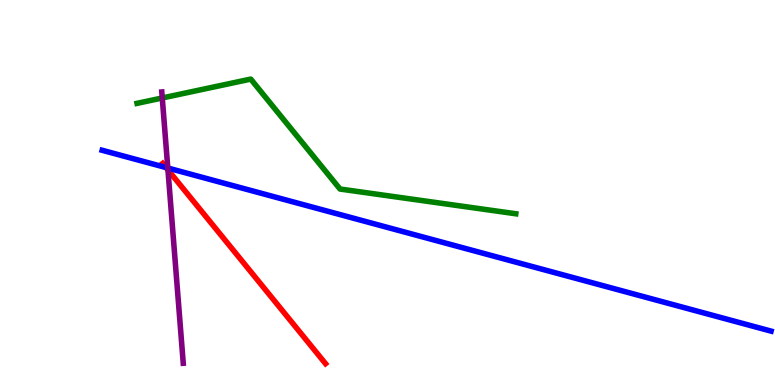[{'lines': ['blue', 'red'], 'intersections': [{'x': 2.14, 'y': 5.65}]}, {'lines': ['green', 'red'], 'intersections': []}, {'lines': ['purple', 'red'], 'intersections': [{'x': 2.17, 'y': 5.59}]}, {'lines': ['blue', 'green'], 'intersections': []}, {'lines': ['blue', 'purple'], 'intersections': [{'x': 2.17, 'y': 5.64}]}, {'lines': ['green', 'purple'], 'intersections': [{'x': 2.09, 'y': 7.46}]}]